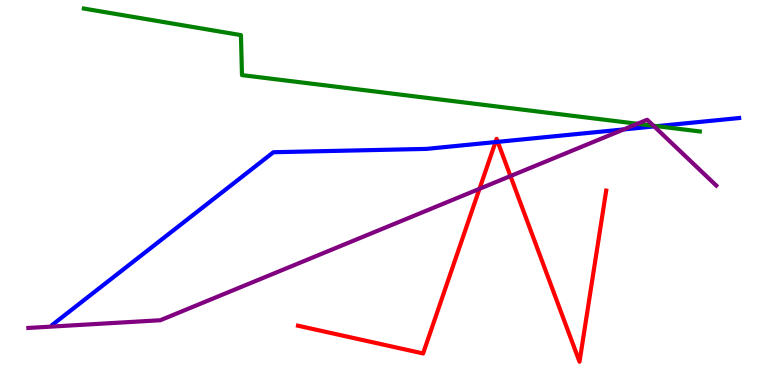[{'lines': ['blue', 'red'], 'intersections': [{'x': 6.39, 'y': 6.31}, {'x': 6.42, 'y': 6.32}]}, {'lines': ['green', 'red'], 'intersections': []}, {'lines': ['purple', 'red'], 'intersections': [{'x': 6.19, 'y': 5.1}, {'x': 6.59, 'y': 5.43}]}, {'lines': ['blue', 'green'], 'intersections': [{'x': 8.47, 'y': 6.72}]}, {'lines': ['blue', 'purple'], 'intersections': [{'x': 8.05, 'y': 6.64}, {'x': 8.44, 'y': 6.72}]}, {'lines': ['green', 'purple'], 'intersections': [{'x': 8.22, 'y': 6.78}, {'x': 8.43, 'y': 6.73}]}]